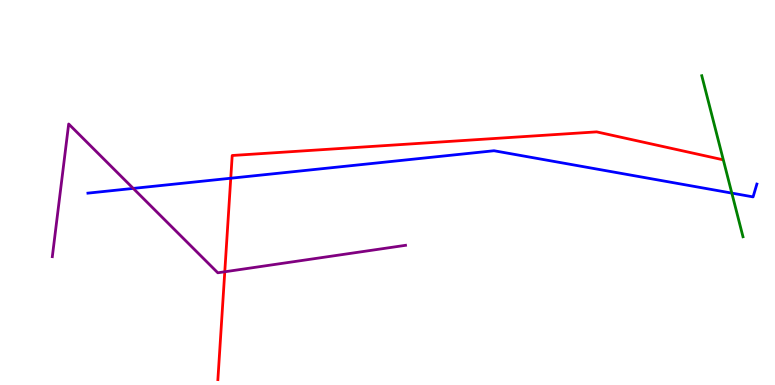[{'lines': ['blue', 'red'], 'intersections': [{'x': 2.98, 'y': 5.37}]}, {'lines': ['green', 'red'], 'intersections': []}, {'lines': ['purple', 'red'], 'intersections': [{'x': 2.9, 'y': 2.94}]}, {'lines': ['blue', 'green'], 'intersections': [{'x': 9.44, 'y': 4.98}]}, {'lines': ['blue', 'purple'], 'intersections': [{'x': 1.72, 'y': 5.11}]}, {'lines': ['green', 'purple'], 'intersections': []}]